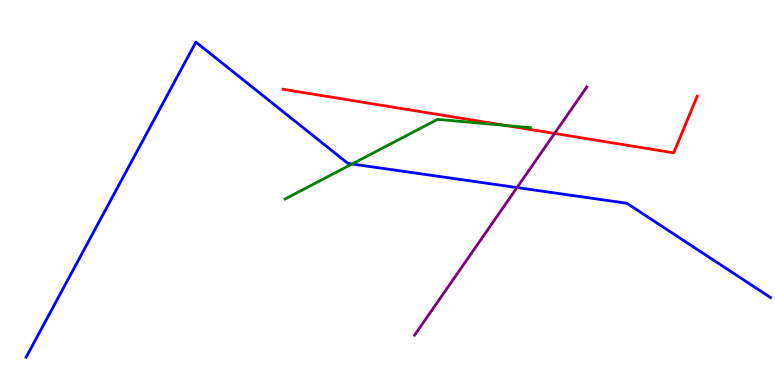[{'lines': ['blue', 'red'], 'intersections': []}, {'lines': ['green', 'red'], 'intersections': [{'x': 6.52, 'y': 6.74}]}, {'lines': ['purple', 'red'], 'intersections': [{'x': 7.16, 'y': 6.53}]}, {'lines': ['blue', 'green'], 'intersections': [{'x': 4.54, 'y': 5.74}]}, {'lines': ['blue', 'purple'], 'intersections': [{'x': 6.67, 'y': 5.13}]}, {'lines': ['green', 'purple'], 'intersections': []}]